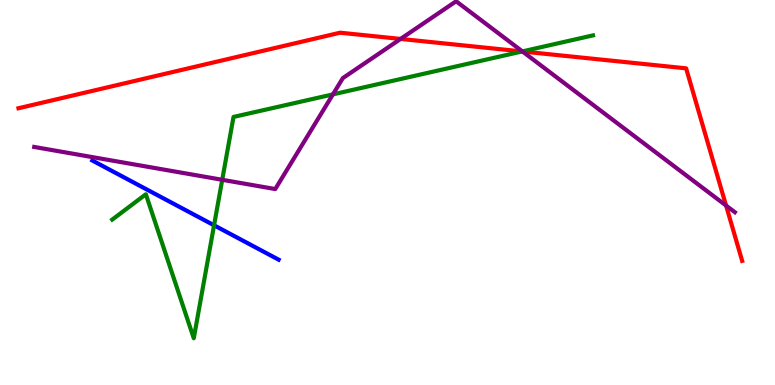[{'lines': ['blue', 'red'], 'intersections': []}, {'lines': ['green', 'red'], 'intersections': [{'x': 6.74, 'y': 8.66}]}, {'lines': ['purple', 'red'], 'intersections': [{'x': 5.17, 'y': 8.99}, {'x': 6.74, 'y': 8.66}, {'x': 9.37, 'y': 4.66}]}, {'lines': ['blue', 'green'], 'intersections': [{'x': 2.76, 'y': 4.15}]}, {'lines': ['blue', 'purple'], 'intersections': []}, {'lines': ['green', 'purple'], 'intersections': [{'x': 2.87, 'y': 5.33}, {'x': 4.3, 'y': 7.55}, {'x': 6.74, 'y': 8.66}]}]